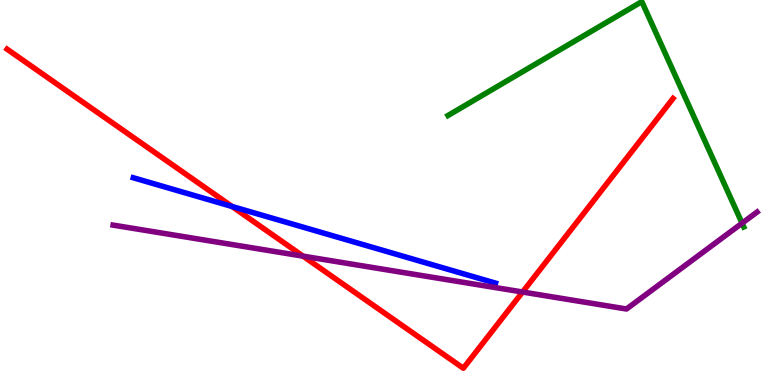[{'lines': ['blue', 'red'], 'intersections': [{'x': 2.99, 'y': 4.64}]}, {'lines': ['green', 'red'], 'intersections': []}, {'lines': ['purple', 'red'], 'intersections': [{'x': 3.91, 'y': 3.35}, {'x': 6.74, 'y': 2.42}]}, {'lines': ['blue', 'green'], 'intersections': []}, {'lines': ['blue', 'purple'], 'intersections': []}, {'lines': ['green', 'purple'], 'intersections': [{'x': 9.58, 'y': 4.2}]}]